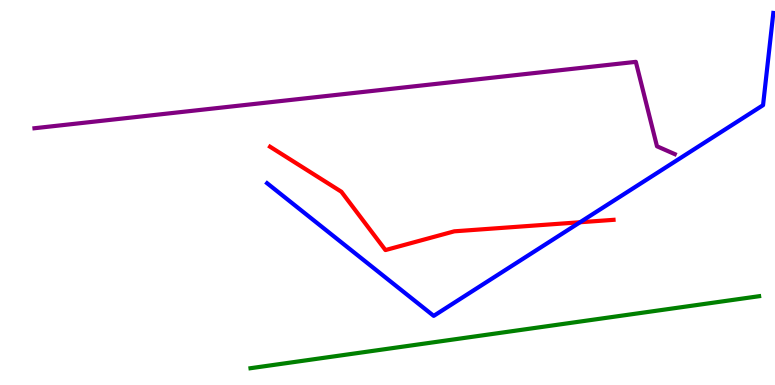[{'lines': ['blue', 'red'], 'intersections': [{'x': 7.48, 'y': 4.23}]}, {'lines': ['green', 'red'], 'intersections': []}, {'lines': ['purple', 'red'], 'intersections': []}, {'lines': ['blue', 'green'], 'intersections': []}, {'lines': ['blue', 'purple'], 'intersections': []}, {'lines': ['green', 'purple'], 'intersections': []}]